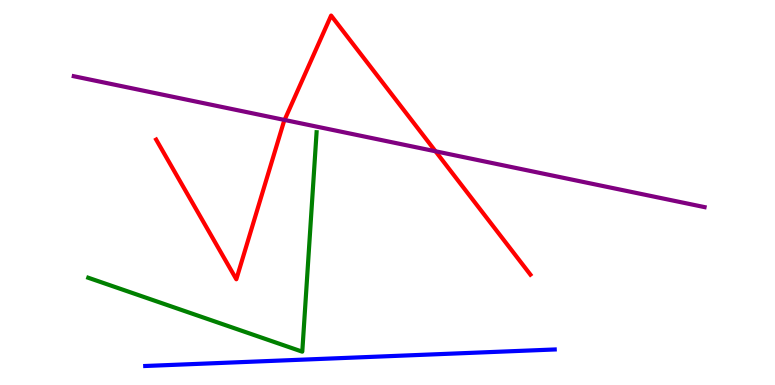[{'lines': ['blue', 'red'], 'intersections': []}, {'lines': ['green', 'red'], 'intersections': []}, {'lines': ['purple', 'red'], 'intersections': [{'x': 3.67, 'y': 6.88}, {'x': 5.62, 'y': 6.07}]}, {'lines': ['blue', 'green'], 'intersections': []}, {'lines': ['blue', 'purple'], 'intersections': []}, {'lines': ['green', 'purple'], 'intersections': []}]